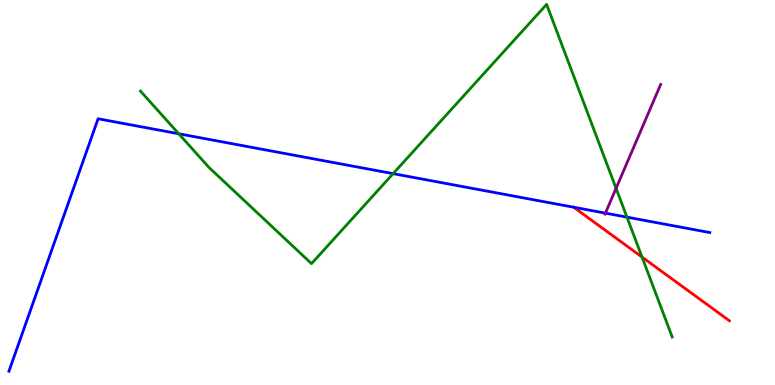[{'lines': ['blue', 'red'], 'intersections': [{'x': 7.4, 'y': 4.62}]}, {'lines': ['green', 'red'], 'intersections': [{'x': 8.28, 'y': 3.32}]}, {'lines': ['purple', 'red'], 'intersections': []}, {'lines': ['blue', 'green'], 'intersections': [{'x': 2.31, 'y': 6.53}, {'x': 5.07, 'y': 5.49}, {'x': 8.09, 'y': 4.36}]}, {'lines': ['blue', 'purple'], 'intersections': [{'x': 7.81, 'y': 4.46}]}, {'lines': ['green', 'purple'], 'intersections': [{'x': 7.95, 'y': 5.11}]}]